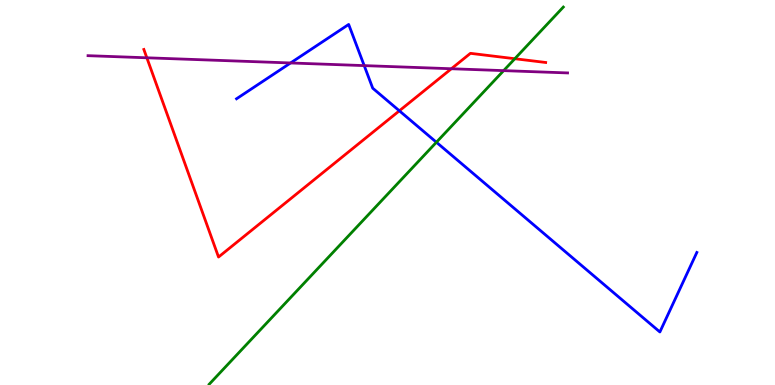[{'lines': ['blue', 'red'], 'intersections': [{'x': 5.15, 'y': 7.12}]}, {'lines': ['green', 'red'], 'intersections': [{'x': 6.64, 'y': 8.47}]}, {'lines': ['purple', 'red'], 'intersections': [{'x': 1.89, 'y': 8.5}, {'x': 5.82, 'y': 8.21}]}, {'lines': ['blue', 'green'], 'intersections': [{'x': 5.63, 'y': 6.31}]}, {'lines': ['blue', 'purple'], 'intersections': [{'x': 3.75, 'y': 8.36}, {'x': 4.7, 'y': 8.3}]}, {'lines': ['green', 'purple'], 'intersections': [{'x': 6.5, 'y': 8.17}]}]